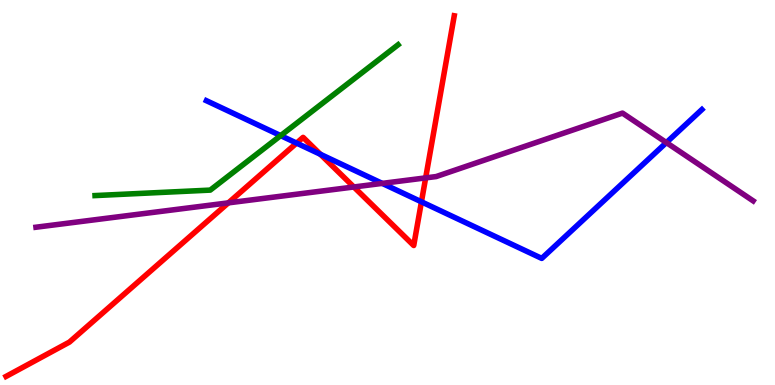[{'lines': ['blue', 'red'], 'intersections': [{'x': 3.83, 'y': 6.28}, {'x': 4.13, 'y': 5.99}, {'x': 5.44, 'y': 4.76}]}, {'lines': ['green', 'red'], 'intersections': []}, {'lines': ['purple', 'red'], 'intersections': [{'x': 2.95, 'y': 4.73}, {'x': 4.57, 'y': 5.14}, {'x': 5.49, 'y': 5.38}]}, {'lines': ['blue', 'green'], 'intersections': [{'x': 3.62, 'y': 6.48}]}, {'lines': ['blue', 'purple'], 'intersections': [{'x': 4.93, 'y': 5.24}, {'x': 8.6, 'y': 6.3}]}, {'lines': ['green', 'purple'], 'intersections': []}]